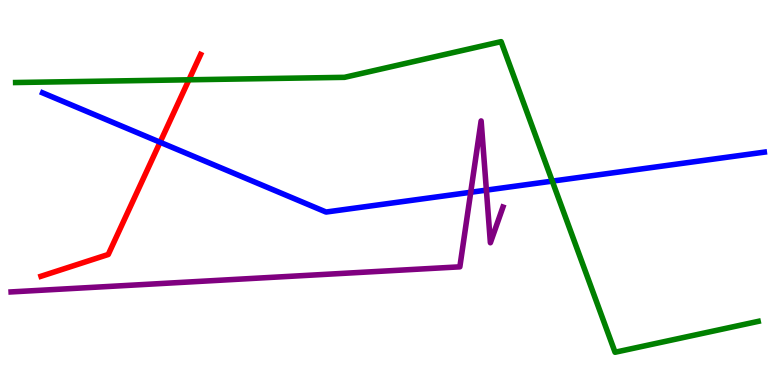[{'lines': ['blue', 'red'], 'intersections': [{'x': 2.07, 'y': 6.31}]}, {'lines': ['green', 'red'], 'intersections': [{'x': 2.44, 'y': 7.93}]}, {'lines': ['purple', 'red'], 'intersections': []}, {'lines': ['blue', 'green'], 'intersections': [{'x': 7.13, 'y': 5.3}]}, {'lines': ['blue', 'purple'], 'intersections': [{'x': 6.07, 'y': 5.01}, {'x': 6.28, 'y': 5.06}]}, {'lines': ['green', 'purple'], 'intersections': []}]